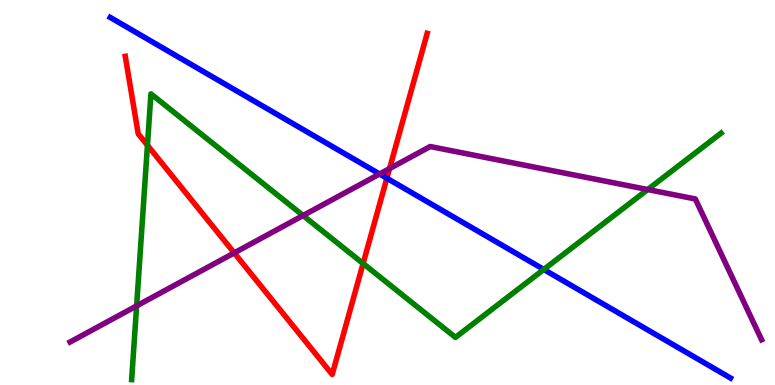[{'lines': ['blue', 'red'], 'intersections': [{'x': 4.99, 'y': 5.37}]}, {'lines': ['green', 'red'], 'intersections': [{'x': 1.9, 'y': 6.23}, {'x': 4.69, 'y': 3.16}]}, {'lines': ['purple', 'red'], 'intersections': [{'x': 3.02, 'y': 3.43}, {'x': 5.03, 'y': 5.62}]}, {'lines': ['blue', 'green'], 'intersections': [{'x': 7.02, 'y': 3.0}]}, {'lines': ['blue', 'purple'], 'intersections': [{'x': 4.9, 'y': 5.48}]}, {'lines': ['green', 'purple'], 'intersections': [{'x': 1.76, 'y': 2.05}, {'x': 3.91, 'y': 4.4}, {'x': 8.36, 'y': 5.08}]}]